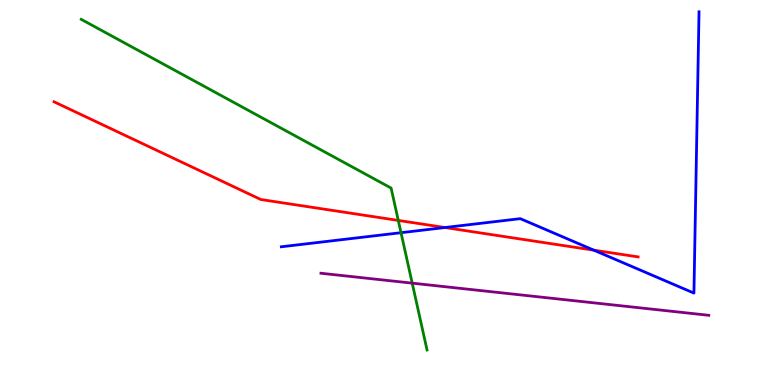[{'lines': ['blue', 'red'], 'intersections': [{'x': 5.74, 'y': 4.09}, {'x': 7.66, 'y': 3.5}]}, {'lines': ['green', 'red'], 'intersections': [{'x': 5.14, 'y': 4.27}]}, {'lines': ['purple', 'red'], 'intersections': []}, {'lines': ['blue', 'green'], 'intersections': [{'x': 5.17, 'y': 3.96}]}, {'lines': ['blue', 'purple'], 'intersections': []}, {'lines': ['green', 'purple'], 'intersections': [{'x': 5.32, 'y': 2.65}]}]